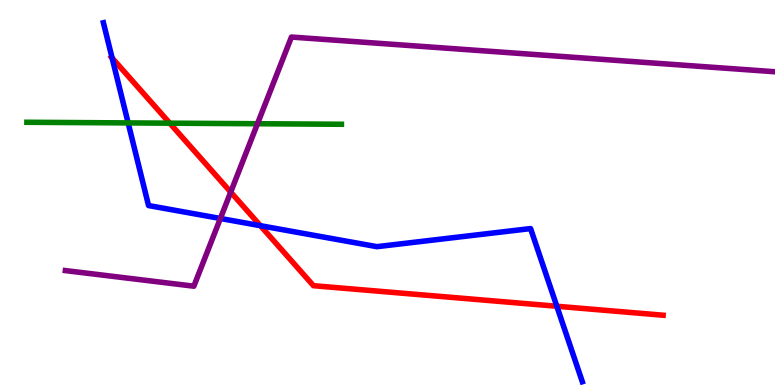[{'lines': ['blue', 'red'], 'intersections': [{'x': 1.45, 'y': 8.49}, {'x': 3.36, 'y': 4.14}, {'x': 7.18, 'y': 2.05}]}, {'lines': ['green', 'red'], 'intersections': [{'x': 2.19, 'y': 6.8}]}, {'lines': ['purple', 'red'], 'intersections': [{'x': 2.98, 'y': 5.01}]}, {'lines': ['blue', 'green'], 'intersections': [{'x': 1.65, 'y': 6.81}]}, {'lines': ['blue', 'purple'], 'intersections': [{'x': 2.84, 'y': 4.33}]}, {'lines': ['green', 'purple'], 'intersections': [{'x': 3.32, 'y': 6.79}]}]